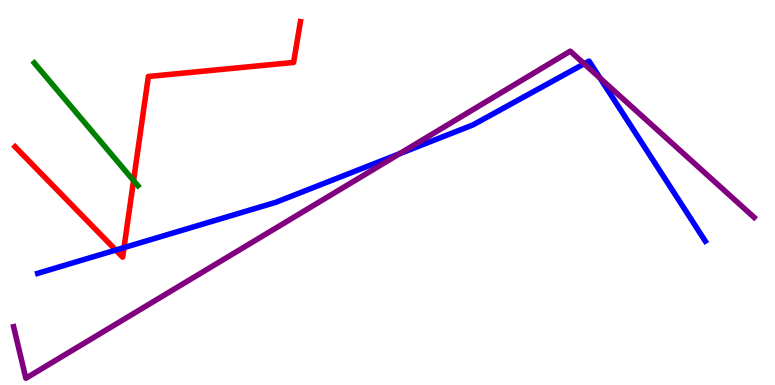[{'lines': ['blue', 'red'], 'intersections': [{'x': 1.49, 'y': 3.5}, {'x': 1.6, 'y': 3.57}]}, {'lines': ['green', 'red'], 'intersections': [{'x': 1.72, 'y': 5.31}]}, {'lines': ['purple', 'red'], 'intersections': []}, {'lines': ['blue', 'green'], 'intersections': []}, {'lines': ['blue', 'purple'], 'intersections': [{'x': 5.16, 'y': 6.01}, {'x': 7.54, 'y': 8.34}, {'x': 7.74, 'y': 7.97}]}, {'lines': ['green', 'purple'], 'intersections': []}]